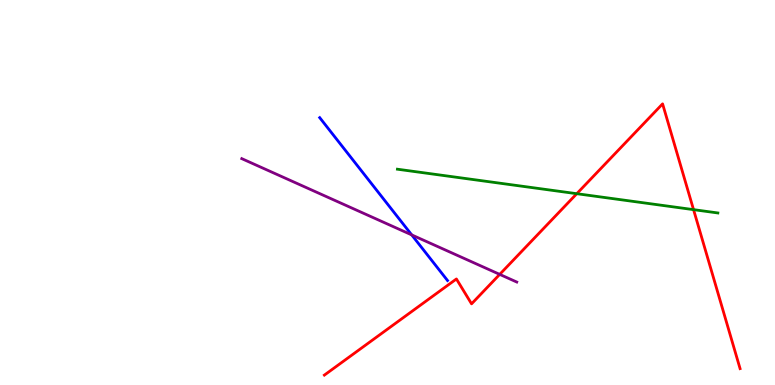[{'lines': ['blue', 'red'], 'intersections': []}, {'lines': ['green', 'red'], 'intersections': [{'x': 7.44, 'y': 4.97}, {'x': 8.95, 'y': 4.55}]}, {'lines': ['purple', 'red'], 'intersections': [{'x': 6.45, 'y': 2.87}]}, {'lines': ['blue', 'green'], 'intersections': []}, {'lines': ['blue', 'purple'], 'intersections': [{'x': 5.31, 'y': 3.9}]}, {'lines': ['green', 'purple'], 'intersections': []}]